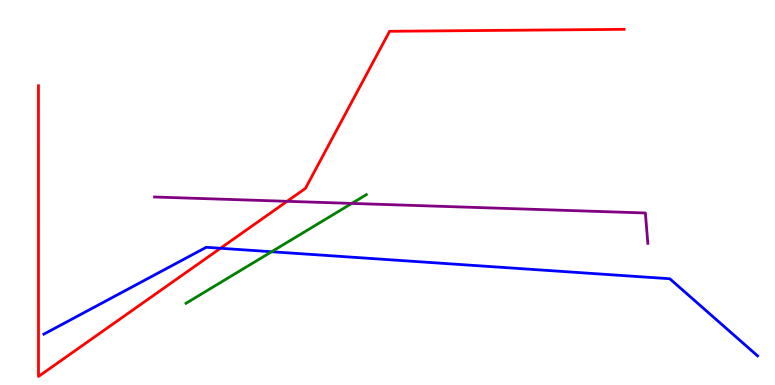[{'lines': ['blue', 'red'], 'intersections': [{'x': 2.84, 'y': 3.55}]}, {'lines': ['green', 'red'], 'intersections': []}, {'lines': ['purple', 'red'], 'intersections': [{'x': 3.7, 'y': 4.77}]}, {'lines': ['blue', 'green'], 'intersections': [{'x': 3.5, 'y': 3.46}]}, {'lines': ['blue', 'purple'], 'intersections': []}, {'lines': ['green', 'purple'], 'intersections': [{'x': 4.54, 'y': 4.72}]}]